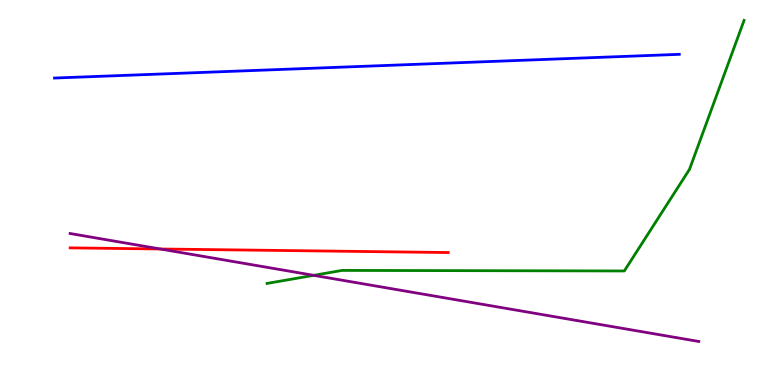[{'lines': ['blue', 'red'], 'intersections': []}, {'lines': ['green', 'red'], 'intersections': []}, {'lines': ['purple', 'red'], 'intersections': [{'x': 2.07, 'y': 3.53}]}, {'lines': ['blue', 'green'], 'intersections': []}, {'lines': ['blue', 'purple'], 'intersections': []}, {'lines': ['green', 'purple'], 'intersections': [{'x': 4.05, 'y': 2.85}]}]